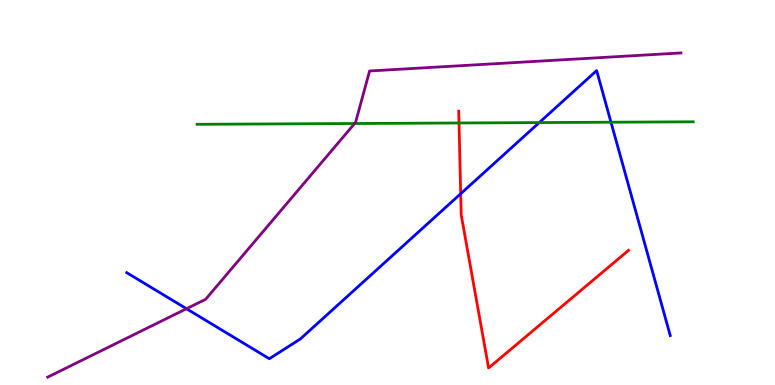[{'lines': ['blue', 'red'], 'intersections': [{'x': 5.94, 'y': 4.97}]}, {'lines': ['green', 'red'], 'intersections': [{'x': 5.92, 'y': 6.81}]}, {'lines': ['purple', 'red'], 'intersections': []}, {'lines': ['blue', 'green'], 'intersections': [{'x': 6.96, 'y': 6.82}, {'x': 7.88, 'y': 6.83}]}, {'lines': ['blue', 'purple'], 'intersections': [{'x': 2.41, 'y': 1.98}]}, {'lines': ['green', 'purple'], 'intersections': [{'x': 4.58, 'y': 6.79}]}]